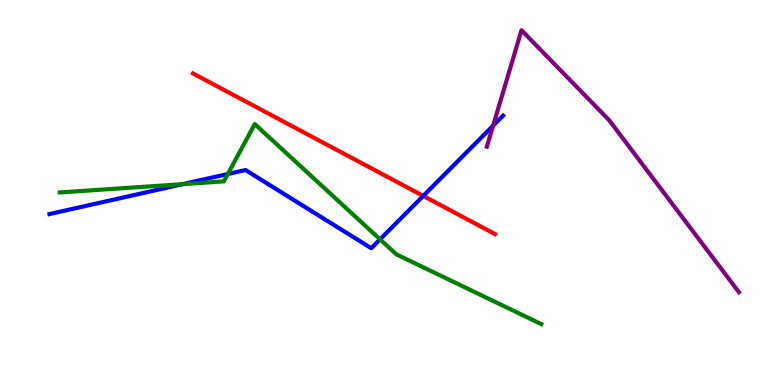[{'lines': ['blue', 'red'], 'intersections': [{'x': 5.46, 'y': 4.91}]}, {'lines': ['green', 'red'], 'intersections': []}, {'lines': ['purple', 'red'], 'intersections': []}, {'lines': ['blue', 'green'], 'intersections': [{'x': 2.36, 'y': 5.22}, {'x': 2.94, 'y': 5.48}, {'x': 4.9, 'y': 3.78}]}, {'lines': ['blue', 'purple'], 'intersections': [{'x': 6.36, 'y': 6.74}]}, {'lines': ['green', 'purple'], 'intersections': []}]